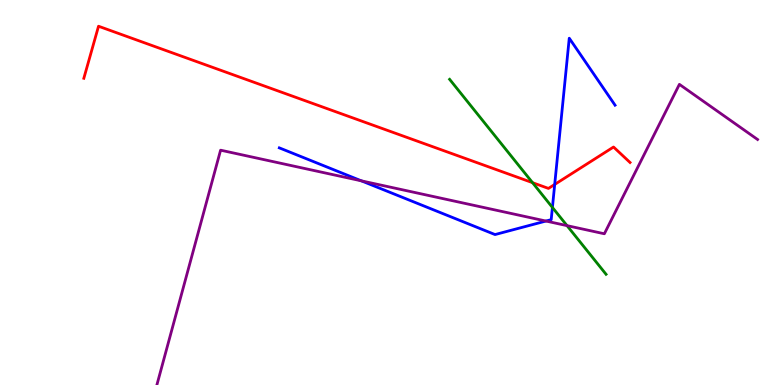[{'lines': ['blue', 'red'], 'intersections': [{'x': 7.16, 'y': 5.21}]}, {'lines': ['green', 'red'], 'intersections': [{'x': 6.87, 'y': 5.26}]}, {'lines': ['purple', 'red'], 'intersections': []}, {'lines': ['blue', 'green'], 'intersections': [{'x': 7.13, 'y': 4.61}]}, {'lines': ['blue', 'purple'], 'intersections': [{'x': 4.66, 'y': 5.3}, {'x': 7.04, 'y': 4.26}]}, {'lines': ['green', 'purple'], 'intersections': [{'x': 7.32, 'y': 4.14}]}]